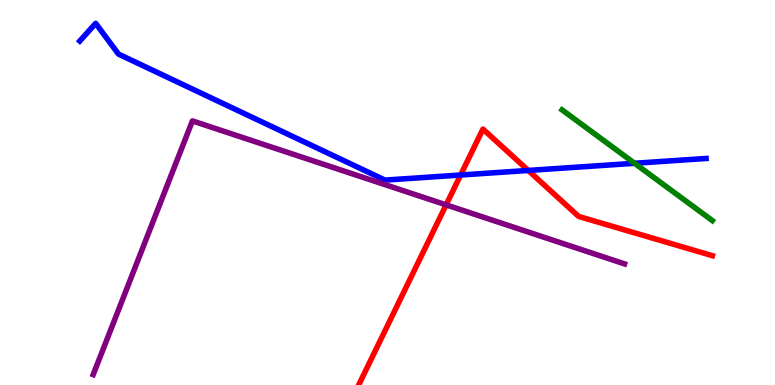[{'lines': ['blue', 'red'], 'intersections': [{'x': 5.94, 'y': 5.45}, {'x': 6.82, 'y': 5.57}]}, {'lines': ['green', 'red'], 'intersections': []}, {'lines': ['purple', 'red'], 'intersections': [{'x': 5.76, 'y': 4.68}]}, {'lines': ['blue', 'green'], 'intersections': [{'x': 8.19, 'y': 5.76}]}, {'lines': ['blue', 'purple'], 'intersections': []}, {'lines': ['green', 'purple'], 'intersections': []}]